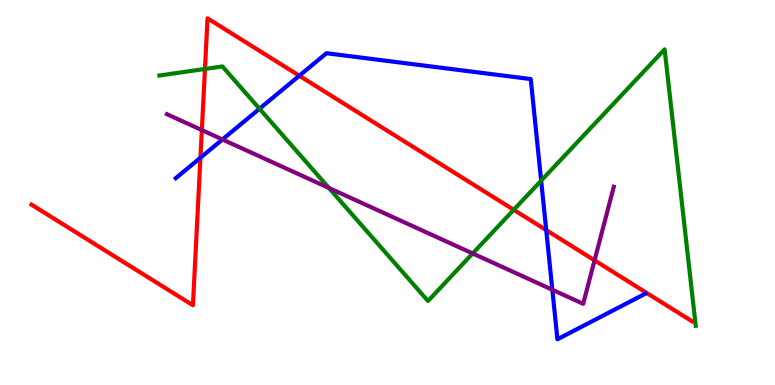[{'lines': ['blue', 'red'], 'intersections': [{'x': 2.59, 'y': 5.9}, {'x': 3.86, 'y': 8.03}, {'x': 7.05, 'y': 4.02}]}, {'lines': ['green', 'red'], 'intersections': [{'x': 2.64, 'y': 8.21}, {'x': 6.63, 'y': 4.55}]}, {'lines': ['purple', 'red'], 'intersections': [{'x': 2.6, 'y': 6.62}, {'x': 7.67, 'y': 3.24}]}, {'lines': ['blue', 'green'], 'intersections': [{'x': 3.35, 'y': 7.18}, {'x': 6.98, 'y': 5.31}]}, {'lines': ['blue', 'purple'], 'intersections': [{'x': 2.87, 'y': 6.38}, {'x': 7.13, 'y': 2.47}]}, {'lines': ['green', 'purple'], 'intersections': [{'x': 4.24, 'y': 5.12}, {'x': 6.1, 'y': 3.42}]}]